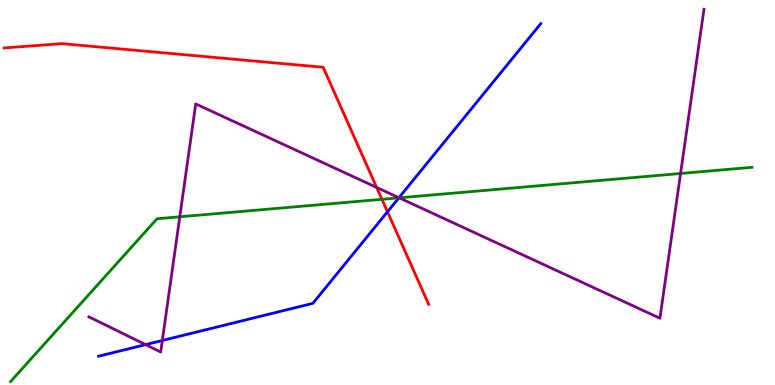[{'lines': ['blue', 'red'], 'intersections': [{'x': 5.0, 'y': 4.5}]}, {'lines': ['green', 'red'], 'intersections': [{'x': 4.93, 'y': 4.82}]}, {'lines': ['purple', 'red'], 'intersections': [{'x': 4.86, 'y': 5.13}]}, {'lines': ['blue', 'green'], 'intersections': [{'x': 5.15, 'y': 4.86}]}, {'lines': ['blue', 'purple'], 'intersections': [{'x': 1.88, 'y': 1.05}, {'x': 2.09, 'y': 1.16}, {'x': 5.15, 'y': 4.86}]}, {'lines': ['green', 'purple'], 'intersections': [{'x': 2.32, 'y': 4.37}, {'x': 5.15, 'y': 4.86}, {'x': 8.78, 'y': 5.49}]}]